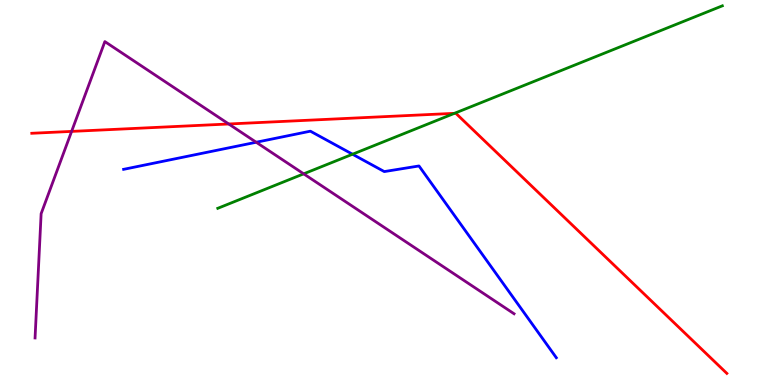[{'lines': ['blue', 'red'], 'intersections': []}, {'lines': ['green', 'red'], 'intersections': [{'x': 5.86, 'y': 7.06}]}, {'lines': ['purple', 'red'], 'intersections': [{'x': 0.924, 'y': 6.59}, {'x': 2.95, 'y': 6.78}]}, {'lines': ['blue', 'green'], 'intersections': [{'x': 4.55, 'y': 5.99}]}, {'lines': ['blue', 'purple'], 'intersections': [{'x': 3.31, 'y': 6.31}]}, {'lines': ['green', 'purple'], 'intersections': [{'x': 3.92, 'y': 5.48}]}]